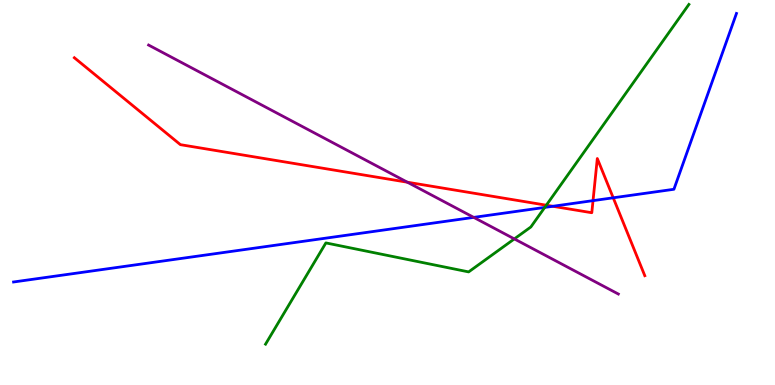[{'lines': ['blue', 'red'], 'intersections': [{'x': 7.13, 'y': 4.64}, {'x': 7.65, 'y': 4.79}, {'x': 7.91, 'y': 4.86}]}, {'lines': ['green', 'red'], 'intersections': [{'x': 7.05, 'y': 4.67}]}, {'lines': ['purple', 'red'], 'intersections': [{'x': 5.26, 'y': 5.27}]}, {'lines': ['blue', 'green'], 'intersections': [{'x': 7.03, 'y': 4.61}]}, {'lines': ['blue', 'purple'], 'intersections': [{'x': 6.11, 'y': 4.35}]}, {'lines': ['green', 'purple'], 'intersections': [{'x': 6.64, 'y': 3.79}]}]